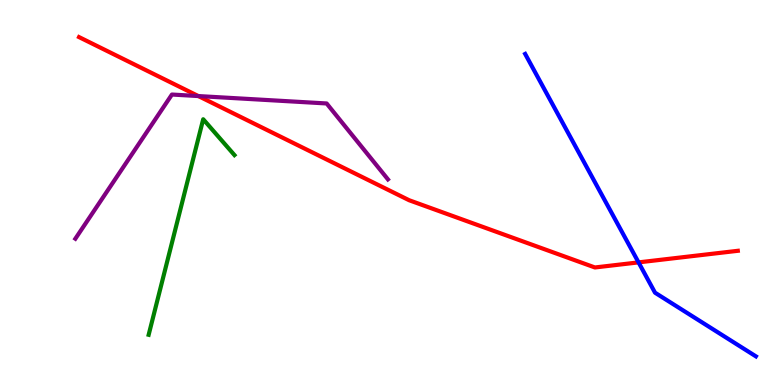[{'lines': ['blue', 'red'], 'intersections': [{'x': 8.24, 'y': 3.18}]}, {'lines': ['green', 'red'], 'intersections': []}, {'lines': ['purple', 'red'], 'intersections': [{'x': 2.56, 'y': 7.5}]}, {'lines': ['blue', 'green'], 'intersections': []}, {'lines': ['blue', 'purple'], 'intersections': []}, {'lines': ['green', 'purple'], 'intersections': []}]